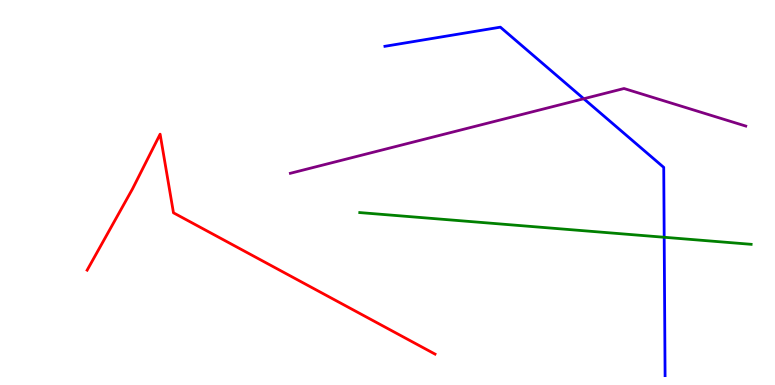[{'lines': ['blue', 'red'], 'intersections': []}, {'lines': ['green', 'red'], 'intersections': []}, {'lines': ['purple', 'red'], 'intersections': []}, {'lines': ['blue', 'green'], 'intersections': [{'x': 8.57, 'y': 3.84}]}, {'lines': ['blue', 'purple'], 'intersections': [{'x': 7.53, 'y': 7.44}]}, {'lines': ['green', 'purple'], 'intersections': []}]